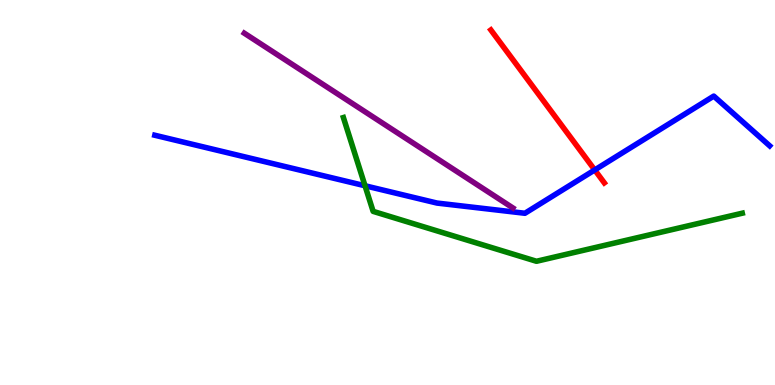[{'lines': ['blue', 'red'], 'intersections': [{'x': 7.67, 'y': 5.59}]}, {'lines': ['green', 'red'], 'intersections': []}, {'lines': ['purple', 'red'], 'intersections': []}, {'lines': ['blue', 'green'], 'intersections': [{'x': 4.71, 'y': 5.18}]}, {'lines': ['blue', 'purple'], 'intersections': []}, {'lines': ['green', 'purple'], 'intersections': []}]